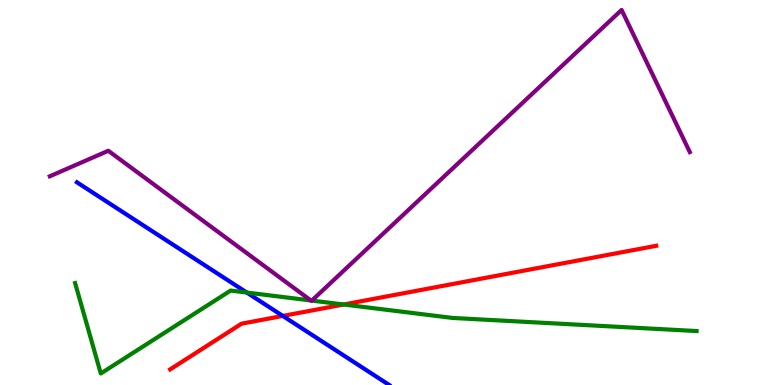[{'lines': ['blue', 'red'], 'intersections': [{'x': 3.65, 'y': 1.79}]}, {'lines': ['green', 'red'], 'intersections': [{'x': 4.43, 'y': 2.09}]}, {'lines': ['purple', 'red'], 'intersections': []}, {'lines': ['blue', 'green'], 'intersections': [{'x': 3.18, 'y': 2.4}]}, {'lines': ['blue', 'purple'], 'intersections': []}, {'lines': ['green', 'purple'], 'intersections': [{'x': 4.01, 'y': 2.2}, {'x': 4.02, 'y': 2.19}]}]